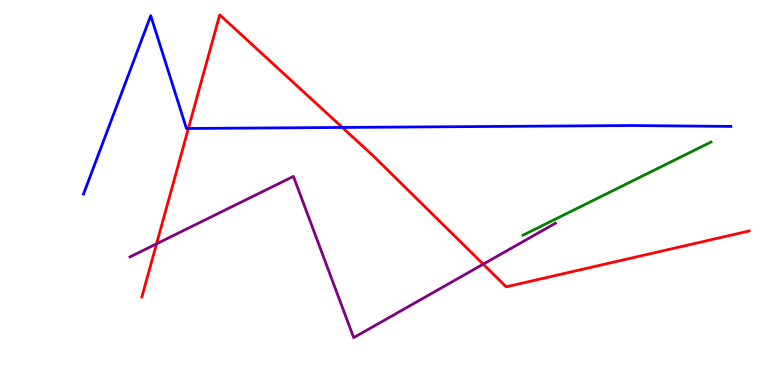[{'lines': ['blue', 'red'], 'intersections': [{'x': 2.43, 'y': 6.66}, {'x': 4.42, 'y': 6.69}]}, {'lines': ['green', 'red'], 'intersections': []}, {'lines': ['purple', 'red'], 'intersections': [{'x': 2.02, 'y': 3.67}, {'x': 6.24, 'y': 3.14}]}, {'lines': ['blue', 'green'], 'intersections': []}, {'lines': ['blue', 'purple'], 'intersections': []}, {'lines': ['green', 'purple'], 'intersections': []}]